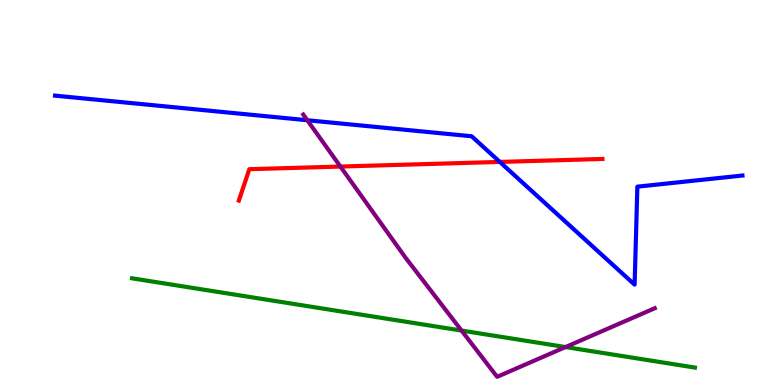[{'lines': ['blue', 'red'], 'intersections': [{'x': 6.45, 'y': 5.79}]}, {'lines': ['green', 'red'], 'intersections': []}, {'lines': ['purple', 'red'], 'intersections': [{'x': 4.39, 'y': 5.67}]}, {'lines': ['blue', 'green'], 'intersections': []}, {'lines': ['blue', 'purple'], 'intersections': [{'x': 3.97, 'y': 6.88}]}, {'lines': ['green', 'purple'], 'intersections': [{'x': 5.96, 'y': 1.41}, {'x': 7.3, 'y': 0.986}]}]